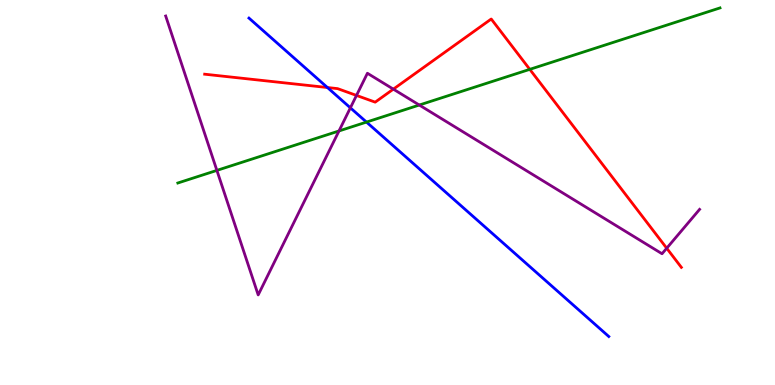[{'lines': ['blue', 'red'], 'intersections': [{'x': 4.22, 'y': 7.73}]}, {'lines': ['green', 'red'], 'intersections': [{'x': 6.84, 'y': 8.2}]}, {'lines': ['purple', 'red'], 'intersections': [{'x': 4.6, 'y': 7.52}, {'x': 5.08, 'y': 7.68}, {'x': 8.6, 'y': 3.55}]}, {'lines': ['blue', 'green'], 'intersections': [{'x': 4.73, 'y': 6.83}]}, {'lines': ['blue', 'purple'], 'intersections': [{'x': 4.52, 'y': 7.2}]}, {'lines': ['green', 'purple'], 'intersections': [{'x': 2.8, 'y': 5.57}, {'x': 4.37, 'y': 6.6}, {'x': 5.41, 'y': 7.27}]}]